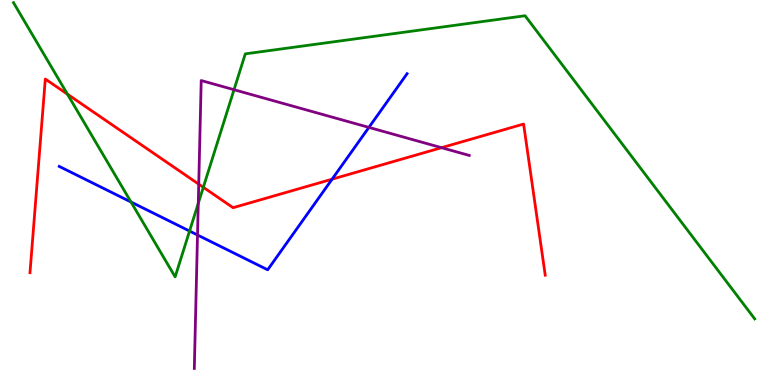[{'lines': ['blue', 'red'], 'intersections': [{'x': 4.29, 'y': 5.35}]}, {'lines': ['green', 'red'], 'intersections': [{'x': 0.87, 'y': 7.55}, {'x': 2.62, 'y': 5.14}]}, {'lines': ['purple', 'red'], 'intersections': [{'x': 2.56, 'y': 5.22}, {'x': 5.7, 'y': 6.16}]}, {'lines': ['blue', 'green'], 'intersections': [{'x': 1.69, 'y': 4.75}, {'x': 2.45, 'y': 4.0}]}, {'lines': ['blue', 'purple'], 'intersections': [{'x': 2.55, 'y': 3.9}, {'x': 4.76, 'y': 6.69}]}, {'lines': ['green', 'purple'], 'intersections': [{'x': 2.56, 'y': 4.72}, {'x': 3.02, 'y': 7.67}]}]